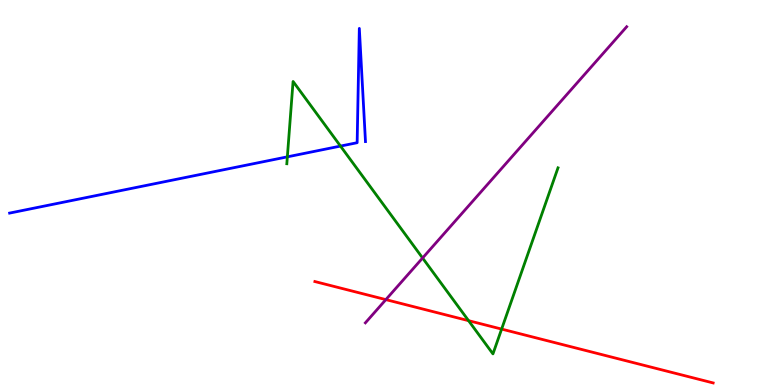[{'lines': ['blue', 'red'], 'intersections': []}, {'lines': ['green', 'red'], 'intersections': [{'x': 6.05, 'y': 1.67}, {'x': 6.47, 'y': 1.45}]}, {'lines': ['purple', 'red'], 'intersections': [{'x': 4.98, 'y': 2.22}]}, {'lines': ['blue', 'green'], 'intersections': [{'x': 3.71, 'y': 5.93}, {'x': 4.39, 'y': 6.21}]}, {'lines': ['blue', 'purple'], 'intersections': []}, {'lines': ['green', 'purple'], 'intersections': [{'x': 5.45, 'y': 3.3}]}]